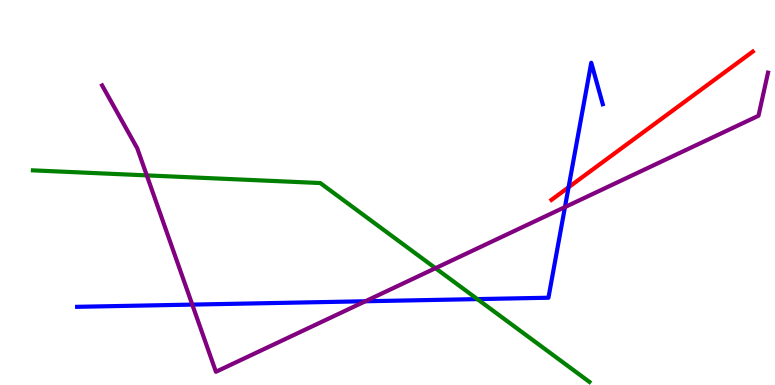[{'lines': ['blue', 'red'], 'intersections': [{'x': 7.34, 'y': 5.14}]}, {'lines': ['green', 'red'], 'intersections': []}, {'lines': ['purple', 'red'], 'intersections': []}, {'lines': ['blue', 'green'], 'intersections': [{'x': 6.16, 'y': 2.23}]}, {'lines': ['blue', 'purple'], 'intersections': [{'x': 2.48, 'y': 2.09}, {'x': 4.71, 'y': 2.18}, {'x': 7.29, 'y': 4.62}]}, {'lines': ['green', 'purple'], 'intersections': [{'x': 1.89, 'y': 5.44}, {'x': 5.62, 'y': 3.03}]}]